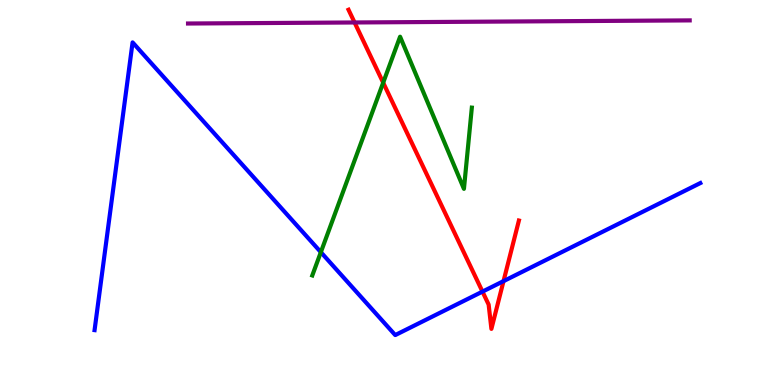[{'lines': ['blue', 'red'], 'intersections': [{'x': 6.23, 'y': 2.43}, {'x': 6.5, 'y': 2.7}]}, {'lines': ['green', 'red'], 'intersections': [{'x': 4.94, 'y': 7.85}]}, {'lines': ['purple', 'red'], 'intersections': [{'x': 4.58, 'y': 9.42}]}, {'lines': ['blue', 'green'], 'intersections': [{'x': 4.14, 'y': 3.45}]}, {'lines': ['blue', 'purple'], 'intersections': []}, {'lines': ['green', 'purple'], 'intersections': []}]